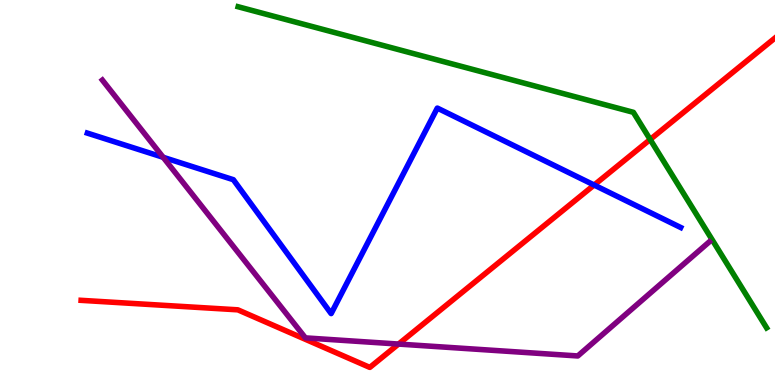[{'lines': ['blue', 'red'], 'intersections': [{'x': 7.67, 'y': 5.19}]}, {'lines': ['green', 'red'], 'intersections': [{'x': 8.39, 'y': 6.38}]}, {'lines': ['purple', 'red'], 'intersections': [{'x': 5.14, 'y': 1.06}]}, {'lines': ['blue', 'green'], 'intersections': []}, {'lines': ['blue', 'purple'], 'intersections': [{'x': 2.11, 'y': 5.91}]}, {'lines': ['green', 'purple'], 'intersections': []}]